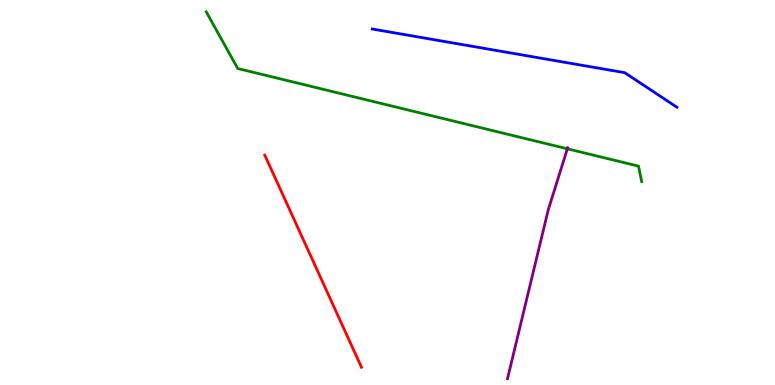[{'lines': ['blue', 'red'], 'intersections': []}, {'lines': ['green', 'red'], 'intersections': []}, {'lines': ['purple', 'red'], 'intersections': []}, {'lines': ['blue', 'green'], 'intersections': []}, {'lines': ['blue', 'purple'], 'intersections': []}, {'lines': ['green', 'purple'], 'intersections': [{'x': 7.32, 'y': 6.14}]}]